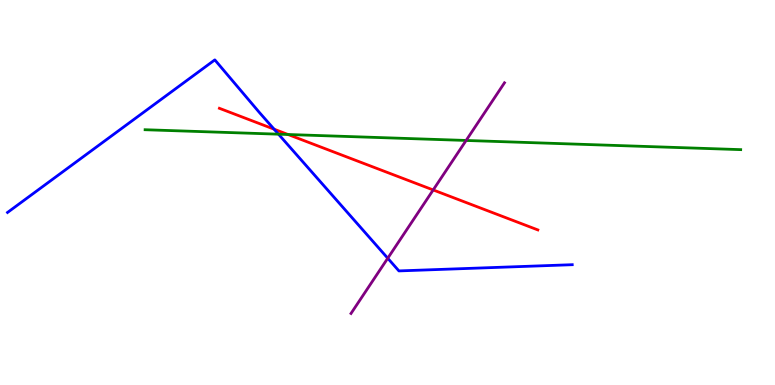[{'lines': ['blue', 'red'], 'intersections': [{'x': 3.54, 'y': 6.64}]}, {'lines': ['green', 'red'], 'intersections': [{'x': 3.72, 'y': 6.51}]}, {'lines': ['purple', 'red'], 'intersections': [{'x': 5.59, 'y': 5.07}]}, {'lines': ['blue', 'green'], 'intersections': [{'x': 3.59, 'y': 6.51}]}, {'lines': ['blue', 'purple'], 'intersections': [{'x': 5.0, 'y': 3.29}]}, {'lines': ['green', 'purple'], 'intersections': [{'x': 6.01, 'y': 6.35}]}]